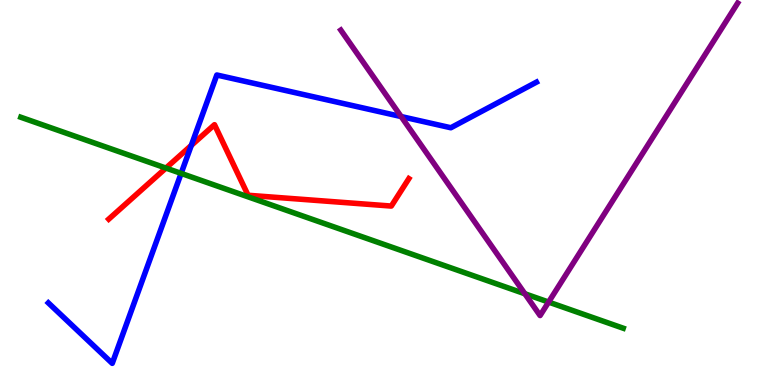[{'lines': ['blue', 'red'], 'intersections': [{'x': 2.47, 'y': 6.22}]}, {'lines': ['green', 'red'], 'intersections': [{'x': 2.14, 'y': 5.63}]}, {'lines': ['purple', 'red'], 'intersections': []}, {'lines': ['blue', 'green'], 'intersections': [{'x': 2.34, 'y': 5.5}]}, {'lines': ['blue', 'purple'], 'intersections': [{'x': 5.18, 'y': 6.97}]}, {'lines': ['green', 'purple'], 'intersections': [{'x': 6.77, 'y': 2.37}, {'x': 7.08, 'y': 2.15}]}]